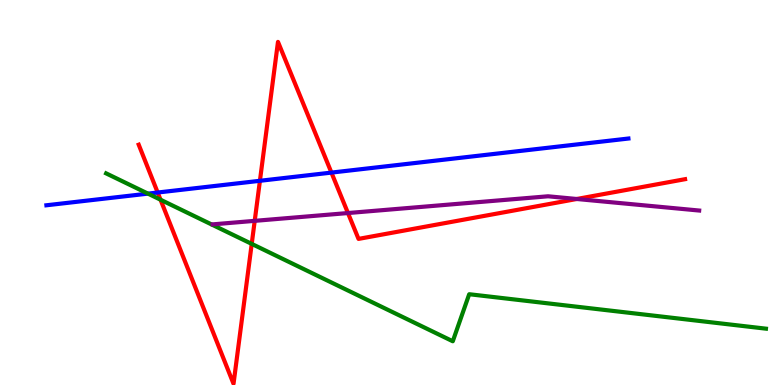[{'lines': ['blue', 'red'], 'intersections': [{'x': 2.03, 'y': 5.0}, {'x': 3.35, 'y': 5.3}, {'x': 4.28, 'y': 5.52}]}, {'lines': ['green', 'red'], 'intersections': [{'x': 2.07, 'y': 4.81}, {'x': 3.25, 'y': 3.67}]}, {'lines': ['purple', 'red'], 'intersections': [{'x': 3.29, 'y': 4.26}, {'x': 4.49, 'y': 4.47}, {'x': 7.44, 'y': 4.83}]}, {'lines': ['blue', 'green'], 'intersections': [{'x': 1.91, 'y': 4.97}]}, {'lines': ['blue', 'purple'], 'intersections': []}, {'lines': ['green', 'purple'], 'intersections': []}]